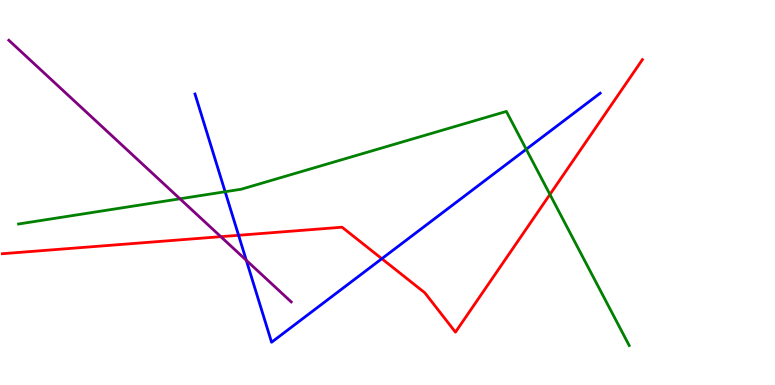[{'lines': ['blue', 'red'], 'intersections': [{'x': 3.08, 'y': 3.89}, {'x': 4.93, 'y': 3.28}]}, {'lines': ['green', 'red'], 'intersections': [{'x': 7.1, 'y': 4.95}]}, {'lines': ['purple', 'red'], 'intersections': [{'x': 2.85, 'y': 3.85}]}, {'lines': ['blue', 'green'], 'intersections': [{'x': 2.91, 'y': 5.02}, {'x': 6.79, 'y': 6.12}]}, {'lines': ['blue', 'purple'], 'intersections': [{'x': 3.18, 'y': 3.24}]}, {'lines': ['green', 'purple'], 'intersections': [{'x': 2.32, 'y': 4.84}]}]